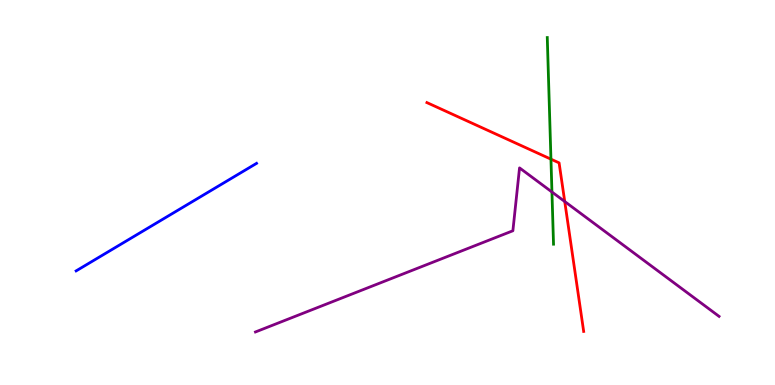[{'lines': ['blue', 'red'], 'intersections': []}, {'lines': ['green', 'red'], 'intersections': [{'x': 7.11, 'y': 5.87}]}, {'lines': ['purple', 'red'], 'intersections': [{'x': 7.29, 'y': 4.77}]}, {'lines': ['blue', 'green'], 'intersections': []}, {'lines': ['blue', 'purple'], 'intersections': []}, {'lines': ['green', 'purple'], 'intersections': [{'x': 7.12, 'y': 5.01}]}]